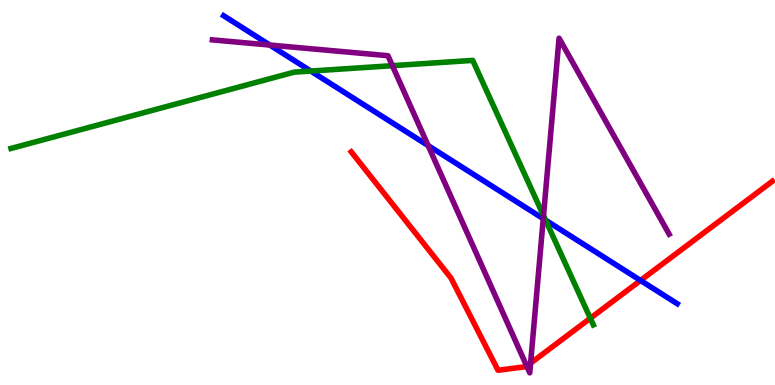[{'lines': ['blue', 'red'], 'intersections': [{'x': 8.27, 'y': 2.72}]}, {'lines': ['green', 'red'], 'intersections': [{'x': 7.62, 'y': 1.73}]}, {'lines': ['purple', 'red'], 'intersections': [{'x': 6.8, 'y': 0.491}, {'x': 6.85, 'y': 0.567}]}, {'lines': ['blue', 'green'], 'intersections': [{'x': 4.01, 'y': 8.15}, {'x': 7.04, 'y': 4.28}]}, {'lines': ['blue', 'purple'], 'intersections': [{'x': 3.48, 'y': 8.83}, {'x': 5.52, 'y': 6.22}, {'x': 7.01, 'y': 4.32}]}, {'lines': ['green', 'purple'], 'intersections': [{'x': 5.06, 'y': 8.29}, {'x': 7.01, 'y': 4.4}]}]